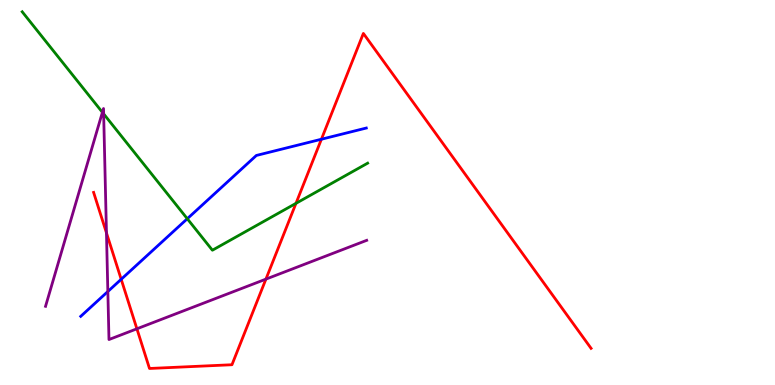[{'lines': ['blue', 'red'], 'intersections': [{'x': 1.56, 'y': 2.75}, {'x': 4.15, 'y': 6.38}]}, {'lines': ['green', 'red'], 'intersections': [{'x': 3.82, 'y': 4.72}]}, {'lines': ['purple', 'red'], 'intersections': [{'x': 1.37, 'y': 3.95}, {'x': 1.77, 'y': 1.46}, {'x': 3.43, 'y': 2.75}]}, {'lines': ['blue', 'green'], 'intersections': [{'x': 2.42, 'y': 4.32}]}, {'lines': ['blue', 'purple'], 'intersections': [{'x': 1.39, 'y': 2.43}]}, {'lines': ['green', 'purple'], 'intersections': [{'x': 1.32, 'y': 7.08}, {'x': 1.34, 'y': 7.04}]}]